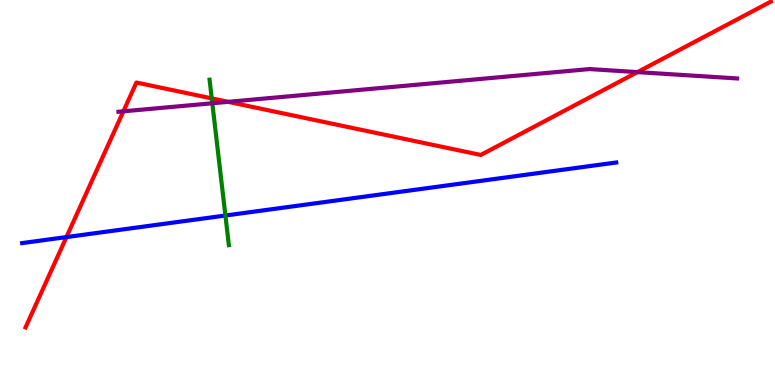[{'lines': ['blue', 'red'], 'intersections': [{'x': 0.857, 'y': 3.84}]}, {'lines': ['green', 'red'], 'intersections': [{'x': 2.73, 'y': 7.44}]}, {'lines': ['purple', 'red'], 'intersections': [{'x': 1.59, 'y': 7.11}, {'x': 2.94, 'y': 7.35}, {'x': 8.23, 'y': 8.13}]}, {'lines': ['blue', 'green'], 'intersections': [{'x': 2.91, 'y': 4.4}]}, {'lines': ['blue', 'purple'], 'intersections': []}, {'lines': ['green', 'purple'], 'intersections': [{'x': 2.74, 'y': 7.32}]}]